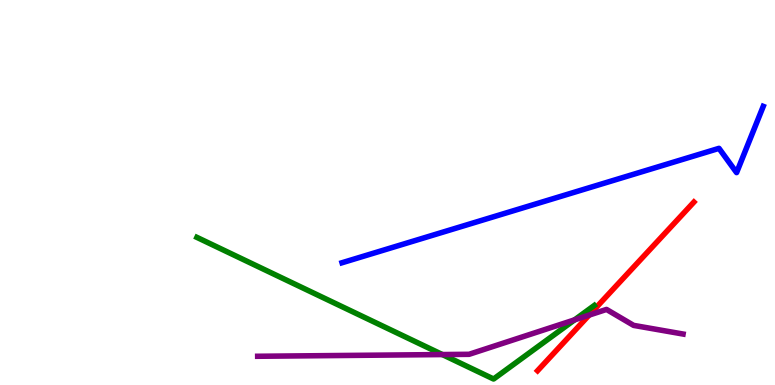[{'lines': ['blue', 'red'], 'intersections': []}, {'lines': ['green', 'red'], 'intersections': []}, {'lines': ['purple', 'red'], 'intersections': [{'x': 7.6, 'y': 1.82}]}, {'lines': ['blue', 'green'], 'intersections': []}, {'lines': ['blue', 'purple'], 'intersections': []}, {'lines': ['green', 'purple'], 'intersections': [{'x': 5.71, 'y': 0.791}, {'x': 7.41, 'y': 1.69}]}]